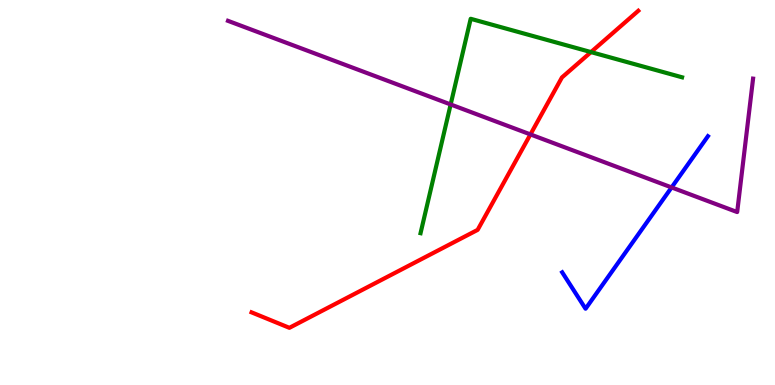[{'lines': ['blue', 'red'], 'intersections': []}, {'lines': ['green', 'red'], 'intersections': [{'x': 7.63, 'y': 8.65}]}, {'lines': ['purple', 'red'], 'intersections': [{'x': 6.84, 'y': 6.51}]}, {'lines': ['blue', 'green'], 'intersections': []}, {'lines': ['blue', 'purple'], 'intersections': [{'x': 8.67, 'y': 5.13}]}, {'lines': ['green', 'purple'], 'intersections': [{'x': 5.81, 'y': 7.29}]}]